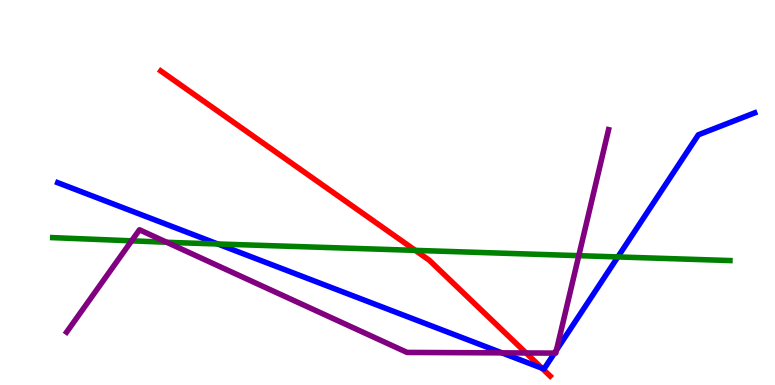[{'lines': ['blue', 'red'], 'intersections': [{'x': 6.99, 'y': 0.436}]}, {'lines': ['green', 'red'], 'intersections': [{'x': 5.36, 'y': 3.5}]}, {'lines': ['purple', 'red'], 'intersections': [{'x': 6.79, 'y': 0.832}]}, {'lines': ['blue', 'green'], 'intersections': [{'x': 2.81, 'y': 3.66}, {'x': 7.97, 'y': 3.33}]}, {'lines': ['blue', 'purple'], 'intersections': [{'x': 6.48, 'y': 0.835}, {'x': 7.15, 'y': 0.829}, {'x': 7.18, 'y': 0.907}]}, {'lines': ['green', 'purple'], 'intersections': [{'x': 1.7, 'y': 3.74}, {'x': 2.15, 'y': 3.71}, {'x': 7.47, 'y': 3.36}]}]